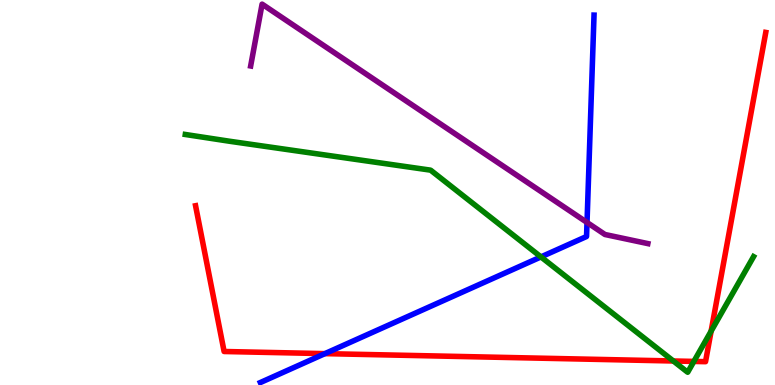[{'lines': ['blue', 'red'], 'intersections': [{'x': 4.19, 'y': 0.815}]}, {'lines': ['green', 'red'], 'intersections': [{'x': 8.69, 'y': 0.624}, {'x': 8.95, 'y': 0.612}, {'x': 9.18, 'y': 1.4}]}, {'lines': ['purple', 'red'], 'intersections': []}, {'lines': ['blue', 'green'], 'intersections': [{'x': 6.98, 'y': 3.33}]}, {'lines': ['blue', 'purple'], 'intersections': [{'x': 7.57, 'y': 4.22}]}, {'lines': ['green', 'purple'], 'intersections': []}]